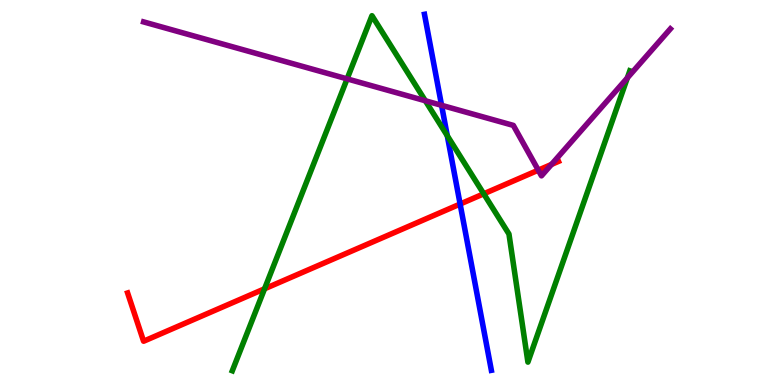[{'lines': ['blue', 'red'], 'intersections': [{'x': 5.94, 'y': 4.7}]}, {'lines': ['green', 'red'], 'intersections': [{'x': 3.41, 'y': 2.5}, {'x': 6.24, 'y': 4.97}]}, {'lines': ['purple', 'red'], 'intersections': [{'x': 6.95, 'y': 5.58}, {'x': 7.12, 'y': 5.73}]}, {'lines': ['blue', 'green'], 'intersections': [{'x': 5.77, 'y': 6.47}]}, {'lines': ['blue', 'purple'], 'intersections': [{'x': 5.7, 'y': 7.26}]}, {'lines': ['green', 'purple'], 'intersections': [{'x': 4.48, 'y': 7.95}, {'x': 5.49, 'y': 7.38}, {'x': 8.09, 'y': 7.98}]}]